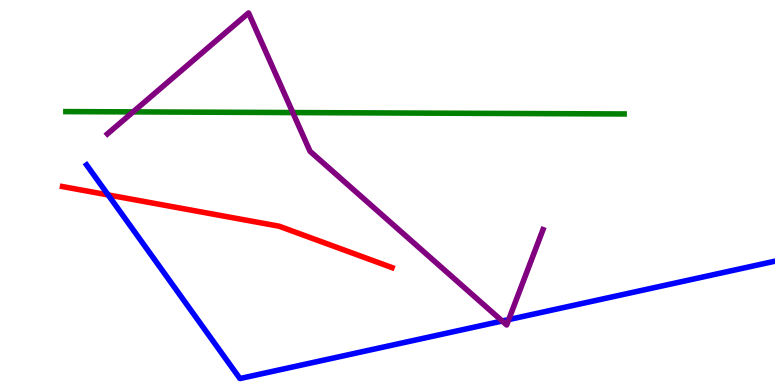[{'lines': ['blue', 'red'], 'intersections': [{'x': 1.4, 'y': 4.94}]}, {'lines': ['green', 'red'], 'intersections': []}, {'lines': ['purple', 'red'], 'intersections': []}, {'lines': ['blue', 'green'], 'intersections': []}, {'lines': ['blue', 'purple'], 'intersections': [{'x': 6.48, 'y': 1.66}, {'x': 6.56, 'y': 1.7}]}, {'lines': ['green', 'purple'], 'intersections': [{'x': 1.72, 'y': 7.09}, {'x': 3.78, 'y': 7.08}]}]